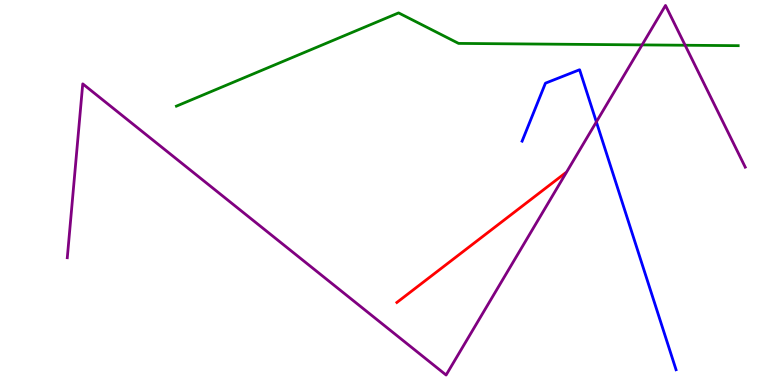[{'lines': ['blue', 'red'], 'intersections': []}, {'lines': ['green', 'red'], 'intersections': []}, {'lines': ['purple', 'red'], 'intersections': []}, {'lines': ['blue', 'green'], 'intersections': []}, {'lines': ['blue', 'purple'], 'intersections': [{'x': 7.7, 'y': 6.83}]}, {'lines': ['green', 'purple'], 'intersections': [{'x': 8.29, 'y': 8.83}, {'x': 8.84, 'y': 8.82}]}]